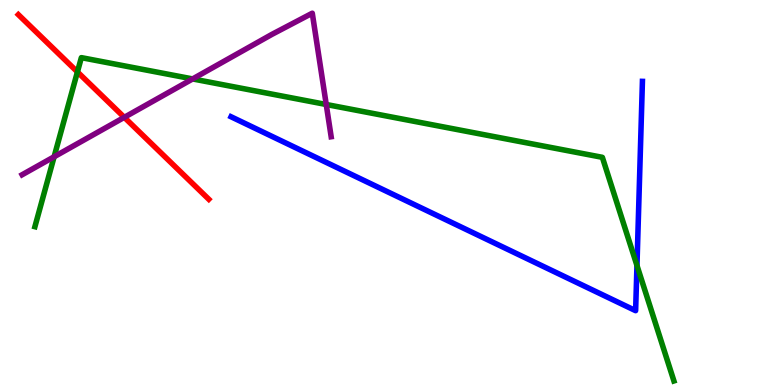[{'lines': ['blue', 'red'], 'intersections': []}, {'lines': ['green', 'red'], 'intersections': [{'x': 0.999, 'y': 8.13}]}, {'lines': ['purple', 'red'], 'intersections': [{'x': 1.6, 'y': 6.95}]}, {'lines': ['blue', 'green'], 'intersections': [{'x': 8.22, 'y': 3.1}]}, {'lines': ['blue', 'purple'], 'intersections': []}, {'lines': ['green', 'purple'], 'intersections': [{'x': 0.698, 'y': 5.93}, {'x': 2.49, 'y': 7.95}, {'x': 4.21, 'y': 7.29}]}]